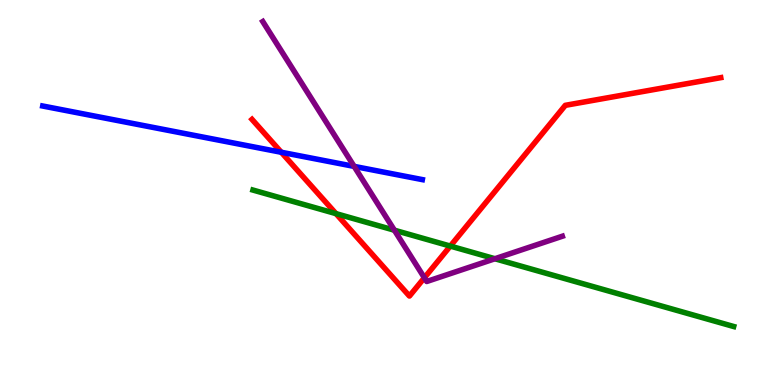[{'lines': ['blue', 'red'], 'intersections': [{'x': 3.63, 'y': 6.04}]}, {'lines': ['green', 'red'], 'intersections': [{'x': 4.34, 'y': 4.45}, {'x': 5.81, 'y': 3.61}]}, {'lines': ['purple', 'red'], 'intersections': [{'x': 5.48, 'y': 2.78}]}, {'lines': ['blue', 'green'], 'intersections': []}, {'lines': ['blue', 'purple'], 'intersections': [{'x': 4.57, 'y': 5.68}]}, {'lines': ['green', 'purple'], 'intersections': [{'x': 5.09, 'y': 4.02}, {'x': 6.39, 'y': 3.28}]}]